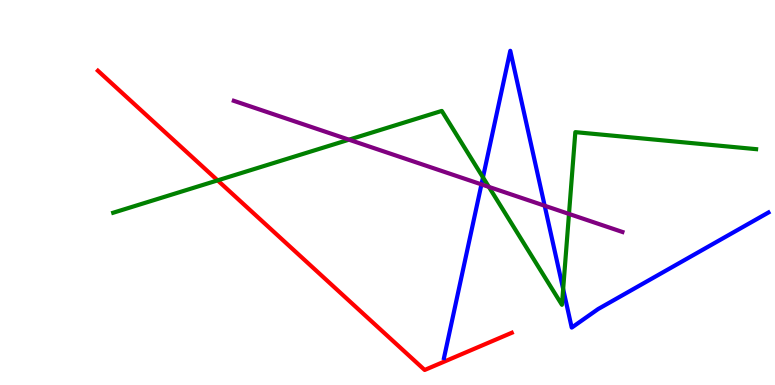[{'lines': ['blue', 'red'], 'intersections': []}, {'lines': ['green', 'red'], 'intersections': [{'x': 2.81, 'y': 5.31}]}, {'lines': ['purple', 'red'], 'intersections': []}, {'lines': ['blue', 'green'], 'intersections': [{'x': 6.23, 'y': 5.39}, {'x': 7.27, 'y': 2.49}]}, {'lines': ['blue', 'purple'], 'intersections': [{'x': 6.21, 'y': 5.21}, {'x': 7.03, 'y': 4.66}]}, {'lines': ['green', 'purple'], 'intersections': [{'x': 4.5, 'y': 6.37}, {'x': 6.31, 'y': 5.15}, {'x': 7.34, 'y': 4.44}]}]